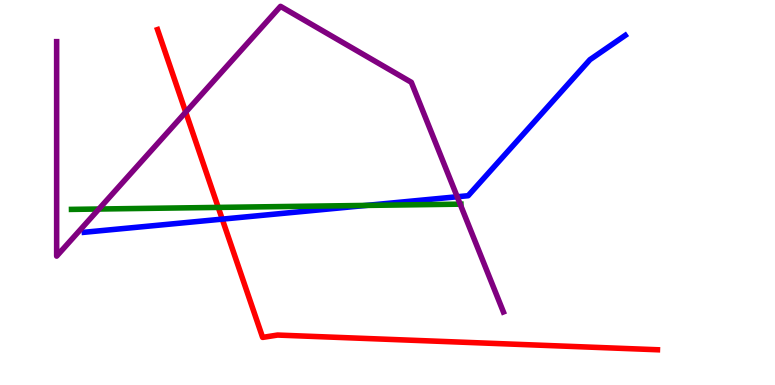[{'lines': ['blue', 'red'], 'intersections': [{'x': 2.87, 'y': 4.31}]}, {'lines': ['green', 'red'], 'intersections': [{'x': 2.82, 'y': 4.61}]}, {'lines': ['purple', 'red'], 'intersections': [{'x': 2.4, 'y': 7.09}]}, {'lines': ['blue', 'green'], 'intersections': [{'x': 4.73, 'y': 4.66}]}, {'lines': ['blue', 'purple'], 'intersections': [{'x': 5.9, 'y': 4.89}]}, {'lines': ['green', 'purple'], 'intersections': [{'x': 1.28, 'y': 4.57}, {'x': 5.94, 'y': 4.7}]}]